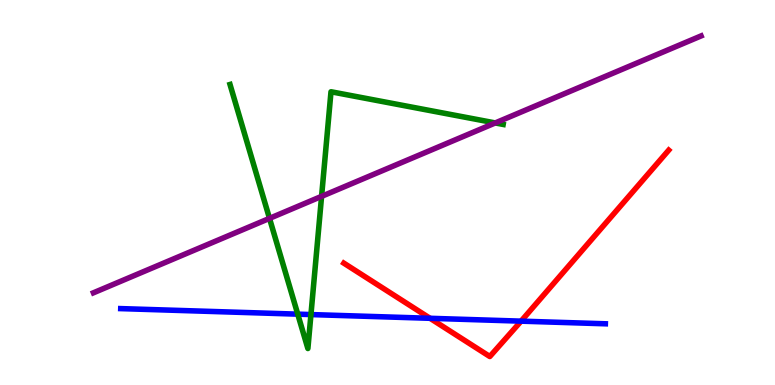[{'lines': ['blue', 'red'], 'intersections': [{'x': 5.55, 'y': 1.73}, {'x': 6.72, 'y': 1.66}]}, {'lines': ['green', 'red'], 'intersections': []}, {'lines': ['purple', 'red'], 'intersections': []}, {'lines': ['blue', 'green'], 'intersections': [{'x': 3.84, 'y': 1.84}, {'x': 4.01, 'y': 1.83}]}, {'lines': ['blue', 'purple'], 'intersections': []}, {'lines': ['green', 'purple'], 'intersections': [{'x': 3.48, 'y': 4.33}, {'x': 4.15, 'y': 4.9}, {'x': 6.39, 'y': 6.81}]}]